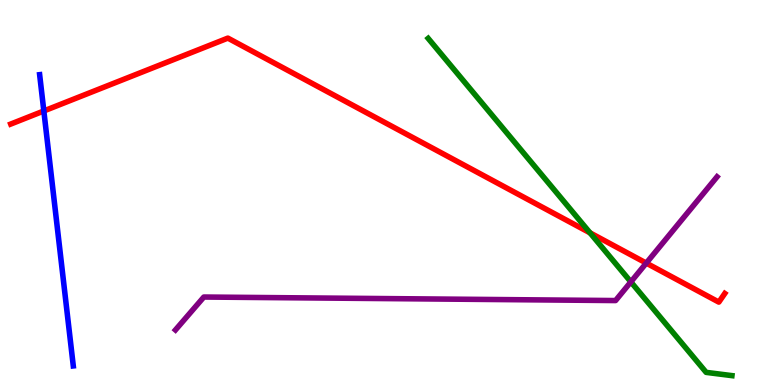[{'lines': ['blue', 'red'], 'intersections': [{'x': 0.566, 'y': 7.12}]}, {'lines': ['green', 'red'], 'intersections': [{'x': 7.61, 'y': 3.95}]}, {'lines': ['purple', 'red'], 'intersections': [{'x': 8.34, 'y': 3.17}]}, {'lines': ['blue', 'green'], 'intersections': []}, {'lines': ['blue', 'purple'], 'intersections': []}, {'lines': ['green', 'purple'], 'intersections': [{'x': 8.14, 'y': 2.68}]}]